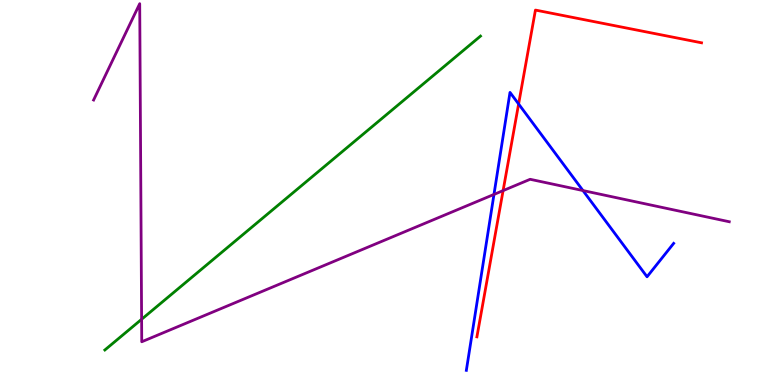[{'lines': ['blue', 'red'], 'intersections': [{'x': 6.69, 'y': 7.3}]}, {'lines': ['green', 'red'], 'intersections': []}, {'lines': ['purple', 'red'], 'intersections': [{'x': 6.49, 'y': 5.05}]}, {'lines': ['blue', 'green'], 'intersections': []}, {'lines': ['blue', 'purple'], 'intersections': [{'x': 6.37, 'y': 4.95}, {'x': 7.52, 'y': 5.05}]}, {'lines': ['green', 'purple'], 'intersections': [{'x': 1.83, 'y': 1.71}]}]